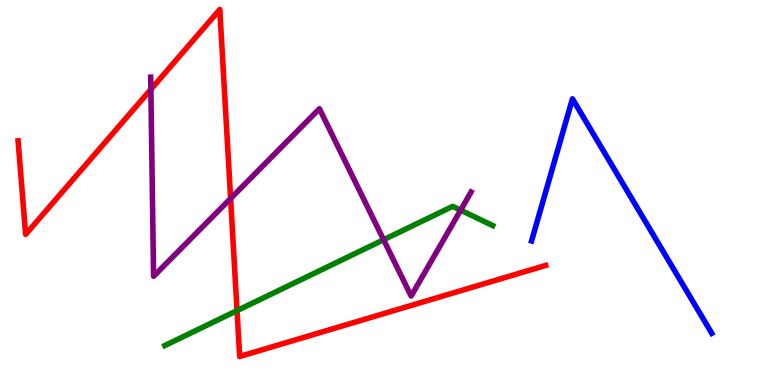[{'lines': ['blue', 'red'], 'intersections': []}, {'lines': ['green', 'red'], 'intersections': [{'x': 3.06, 'y': 1.93}]}, {'lines': ['purple', 'red'], 'intersections': [{'x': 1.95, 'y': 7.68}, {'x': 2.98, 'y': 4.84}]}, {'lines': ['blue', 'green'], 'intersections': []}, {'lines': ['blue', 'purple'], 'intersections': []}, {'lines': ['green', 'purple'], 'intersections': [{'x': 4.95, 'y': 3.77}, {'x': 5.94, 'y': 4.54}]}]